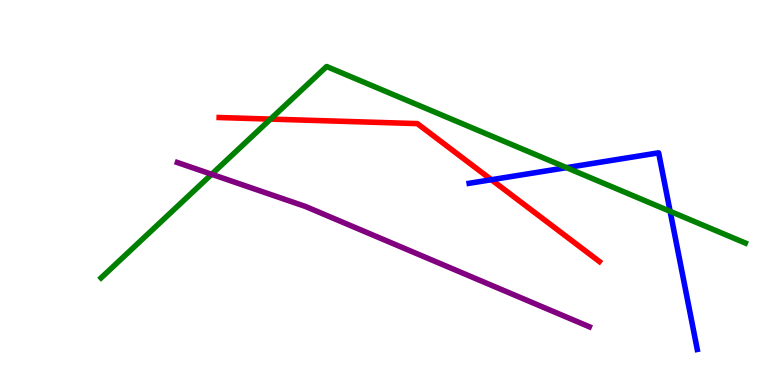[{'lines': ['blue', 'red'], 'intersections': [{'x': 6.34, 'y': 5.33}]}, {'lines': ['green', 'red'], 'intersections': [{'x': 3.49, 'y': 6.91}]}, {'lines': ['purple', 'red'], 'intersections': []}, {'lines': ['blue', 'green'], 'intersections': [{'x': 7.31, 'y': 5.65}, {'x': 8.65, 'y': 4.51}]}, {'lines': ['blue', 'purple'], 'intersections': []}, {'lines': ['green', 'purple'], 'intersections': [{'x': 2.73, 'y': 5.47}]}]